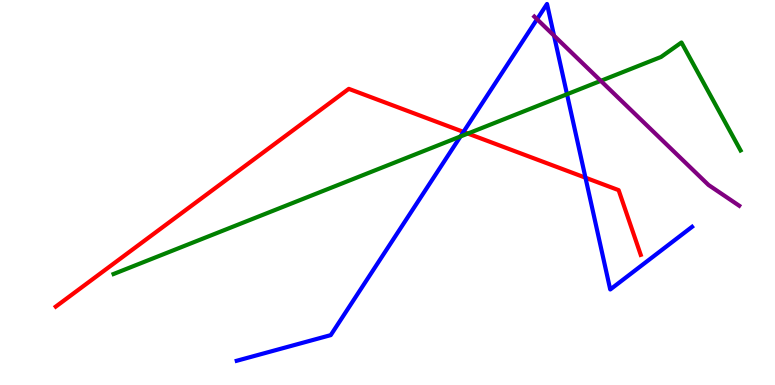[{'lines': ['blue', 'red'], 'intersections': [{'x': 5.98, 'y': 6.57}, {'x': 7.55, 'y': 5.38}]}, {'lines': ['green', 'red'], 'intersections': [{'x': 6.04, 'y': 6.53}]}, {'lines': ['purple', 'red'], 'intersections': []}, {'lines': ['blue', 'green'], 'intersections': [{'x': 5.94, 'y': 6.46}, {'x': 7.32, 'y': 7.55}]}, {'lines': ['blue', 'purple'], 'intersections': [{'x': 6.93, 'y': 9.5}, {'x': 7.15, 'y': 9.07}]}, {'lines': ['green', 'purple'], 'intersections': [{'x': 7.75, 'y': 7.9}]}]